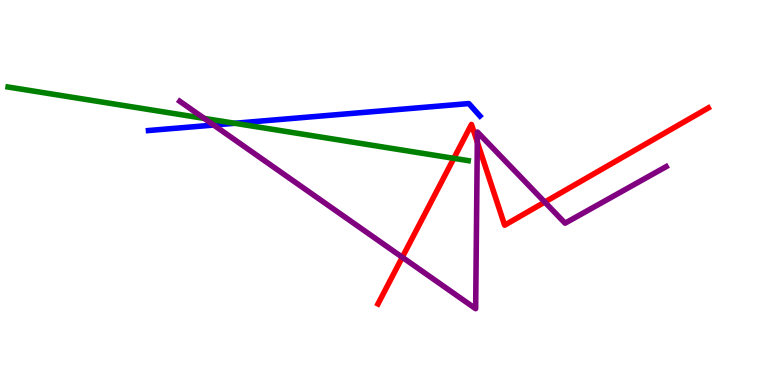[{'lines': ['blue', 'red'], 'intersections': []}, {'lines': ['green', 'red'], 'intersections': [{'x': 5.86, 'y': 5.89}]}, {'lines': ['purple', 'red'], 'intersections': [{'x': 5.19, 'y': 3.32}, {'x': 6.16, 'y': 6.31}, {'x': 7.03, 'y': 4.75}]}, {'lines': ['blue', 'green'], 'intersections': [{'x': 3.03, 'y': 6.8}]}, {'lines': ['blue', 'purple'], 'intersections': [{'x': 2.76, 'y': 6.75}]}, {'lines': ['green', 'purple'], 'intersections': [{'x': 2.63, 'y': 6.92}]}]